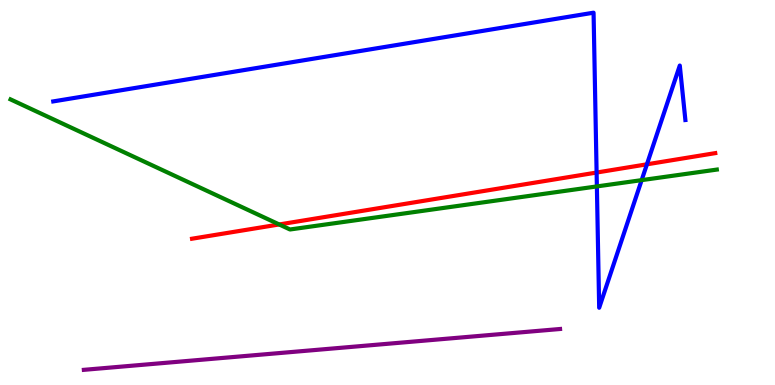[{'lines': ['blue', 'red'], 'intersections': [{'x': 7.7, 'y': 5.52}, {'x': 8.35, 'y': 5.73}]}, {'lines': ['green', 'red'], 'intersections': [{'x': 3.6, 'y': 4.17}]}, {'lines': ['purple', 'red'], 'intersections': []}, {'lines': ['blue', 'green'], 'intersections': [{'x': 7.7, 'y': 5.16}, {'x': 8.28, 'y': 5.32}]}, {'lines': ['blue', 'purple'], 'intersections': []}, {'lines': ['green', 'purple'], 'intersections': []}]